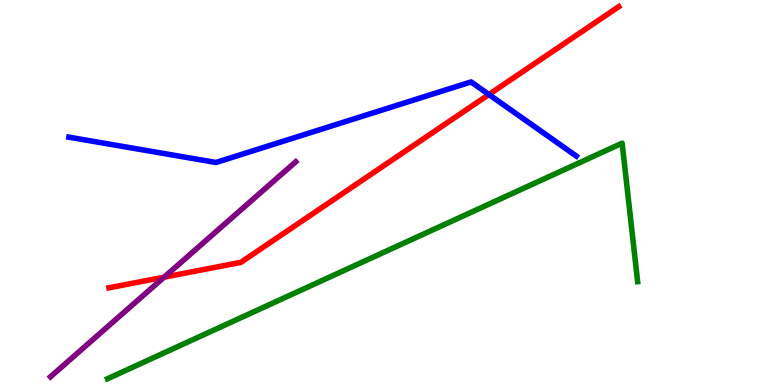[{'lines': ['blue', 'red'], 'intersections': [{'x': 6.31, 'y': 7.55}]}, {'lines': ['green', 'red'], 'intersections': []}, {'lines': ['purple', 'red'], 'intersections': [{'x': 2.12, 'y': 2.8}]}, {'lines': ['blue', 'green'], 'intersections': []}, {'lines': ['blue', 'purple'], 'intersections': []}, {'lines': ['green', 'purple'], 'intersections': []}]